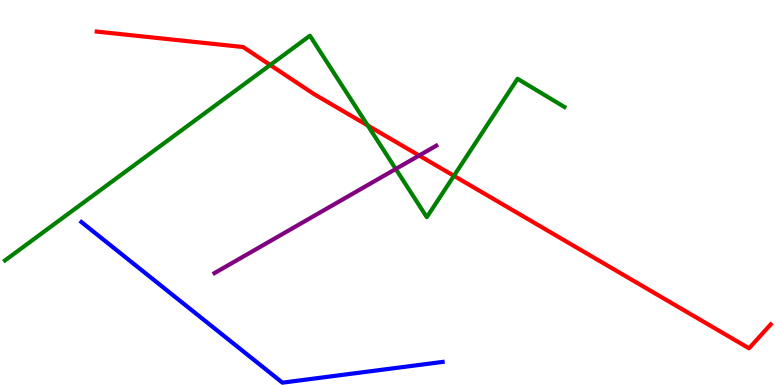[{'lines': ['blue', 'red'], 'intersections': []}, {'lines': ['green', 'red'], 'intersections': [{'x': 3.49, 'y': 8.31}, {'x': 4.75, 'y': 6.74}, {'x': 5.86, 'y': 5.43}]}, {'lines': ['purple', 'red'], 'intersections': [{'x': 5.41, 'y': 5.96}]}, {'lines': ['blue', 'green'], 'intersections': []}, {'lines': ['blue', 'purple'], 'intersections': []}, {'lines': ['green', 'purple'], 'intersections': [{'x': 5.11, 'y': 5.61}]}]